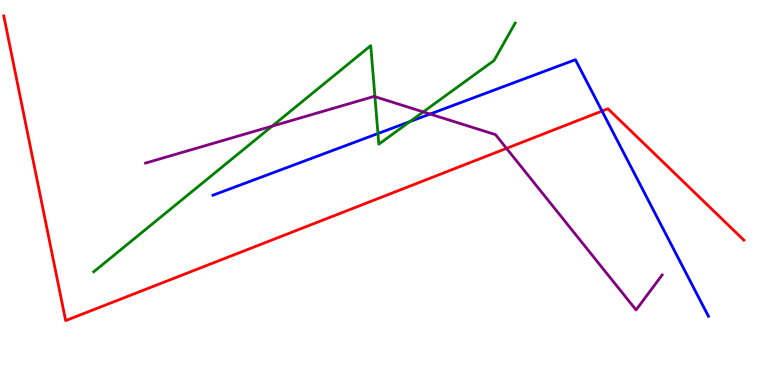[{'lines': ['blue', 'red'], 'intersections': [{'x': 7.77, 'y': 7.12}]}, {'lines': ['green', 'red'], 'intersections': []}, {'lines': ['purple', 'red'], 'intersections': [{'x': 6.54, 'y': 6.15}]}, {'lines': ['blue', 'green'], 'intersections': [{'x': 4.88, 'y': 6.53}, {'x': 5.29, 'y': 6.84}]}, {'lines': ['blue', 'purple'], 'intersections': [{'x': 5.55, 'y': 7.04}]}, {'lines': ['green', 'purple'], 'intersections': [{'x': 3.51, 'y': 6.72}, {'x': 4.84, 'y': 7.49}, {'x': 5.46, 'y': 7.09}]}]